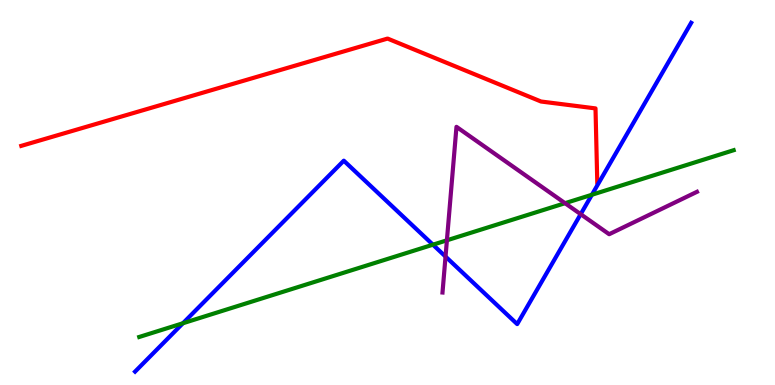[{'lines': ['blue', 'red'], 'intersections': []}, {'lines': ['green', 'red'], 'intersections': []}, {'lines': ['purple', 'red'], 'intersections': []}, {'lines': ['blue', 'green'], 'intersections': [{'x': 2.36, 'y': 1.6}, {'x': 5.59, 'y': 3.64}, {'x': 7.64, 'y': 4.94}]}, {'lines': ['blue', 'purple'], 'intersections': [{'x': 5.75, 'y': 3.34}, {'x': 7.49, 'y': 4.44}]}, {'lines': ['green', 'purple'], 'intersections': [{'x': 5.77, 'y': 3.76}, {'x': 7.29, 'y': 4.72}]}]